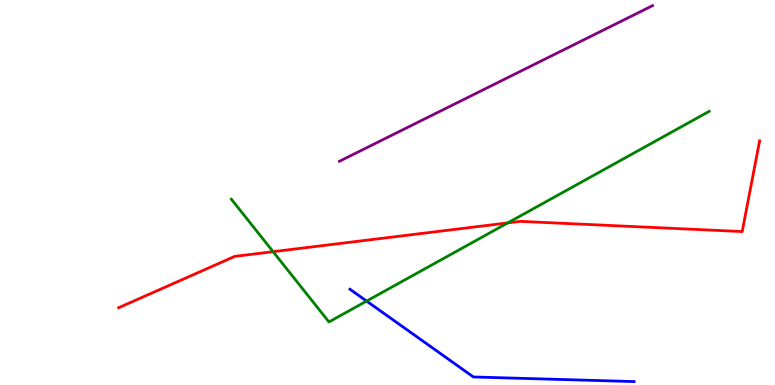[{'lines': ['blue', 'red'], 'intersections': []}, {'lines': ['green', 'red'], 'intersections': [{'x': 3.52, 'y': 3.46}, {'x': 6.55, 'y': 4.21}]}, {'lines': ['purple', 'red'], 'intersections': []}, {'lines': ['blue', 'green'], 'intersections': [{'x': 4.73, 'y': 2.18}]}, {'lines': ['blue', 'purple'], 'intersections': []}, {'lines': ['green', 'purple'], 'intersections': []}]